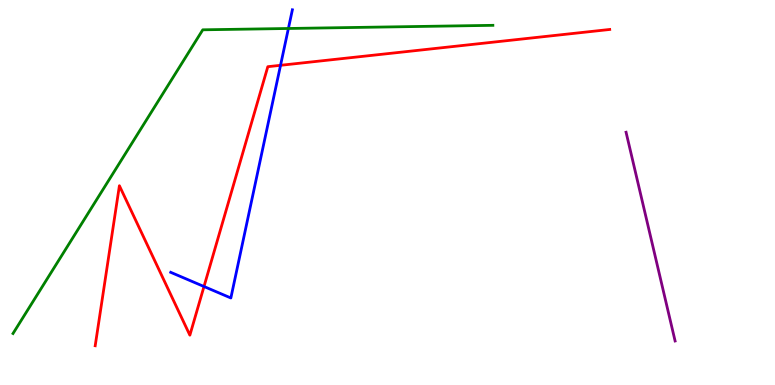[{'lines': ['blue', 'red'], 'intersections': [{'x': 2.63, 'y': 2.56}, {'x': 3.62, 'y': 8.3}]}, {'lines': ['green', 'red'], 'intersections': []}, {'lines': ['purple', 'red'], 'intersections': []}, {'lines': ['blue', 'green'], 'intersections': [{'x': 3.72, 'y': 9.26}]}, {'lines': ['blue', 'purple'], 'intersections': []}, {'lines': ['green', 'purple'], 'intersections': []}]